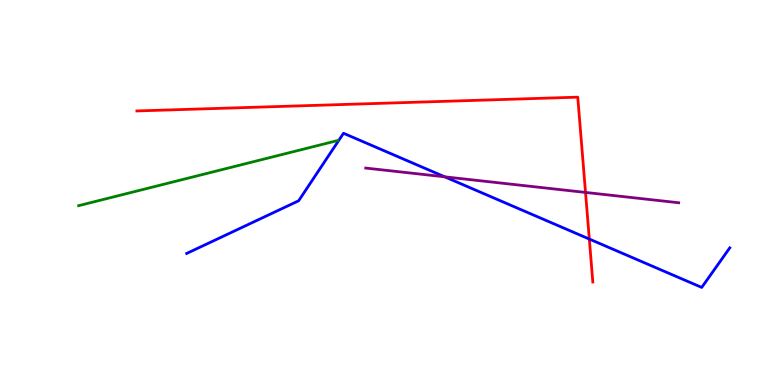[{'lines': ['blue', 'red'], 'intersections': [{'x': 7.6, 'y': 3.79}]}, {'lines': ['green', 'red'], 'intersections': []}, {'lines': ['purple', 'red'], 'intersections': [{'x': 7.56, 'y': 5.0}]}, {'lines': ['blue', 'green'], 'intersections': []}, {'lines': ['blue', 'purple'], 'intersections': [{'x': 5.74, 'y': 5.41}]}, {'lines': ['green', 'purple'], 'intersections': []}]